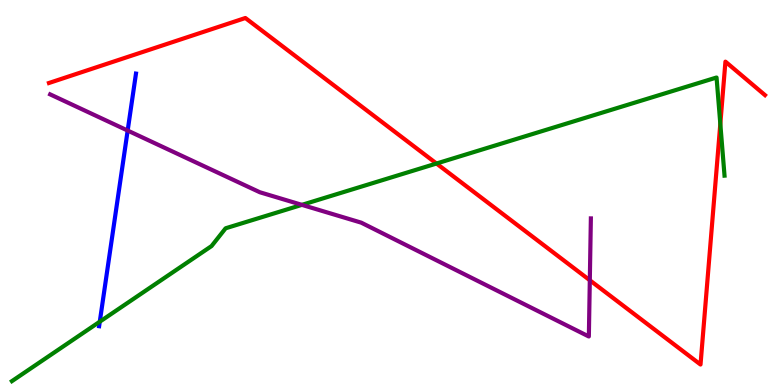[{'lines': ['blue', 'red'], 'intersections': []}, {'lines': ['green', 'red'], 'intersections': [{'x': 5.63, 'y': 5.75}, {'x': 9.29, 'y': 6.78}]}, {'lines': ['purple', 'red'], 'intersections': [{'x': 7.61, 'y': 2.72}]}, {'lines': ['blue', 'green'], 'intersections': [{'x': 1.29, 'y': 1.64}]}, {'lines': ['blue', 'purple'], 'intersections': [{'x': 1.65, 'y': 6.61}]}, {'lines': ['green', 'purple'], 'intersections': [{'x': 3.9, 'y': 4.68}]}]